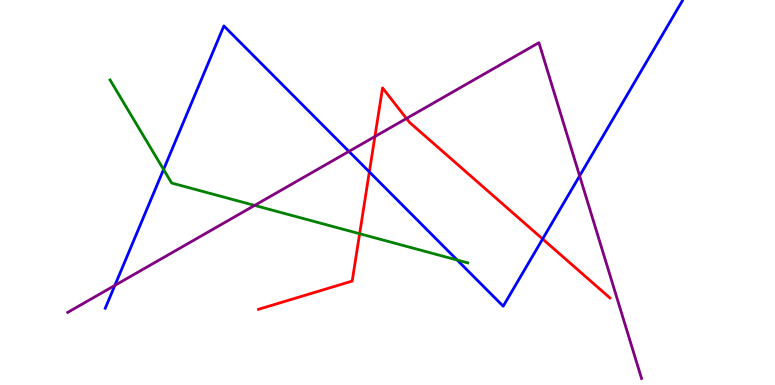[{'lines': ['blue', 'red'], 'intersections': [{'x': 4.77, 'y': 5.54}, {'x': 7.0, 'y': 3.79}]}, {'lines': ['green', 'red'], 'intersections': [{'x': 4.64, 'y': 3.93}]}, {'lines': ['purple', 'red'], 'intersections': [{'x': 4.84, 'y': 6.45}, {'x': 5.24, 'y': 6.92}]}, {'lines': ['blue', 'green'], 'intersections': [{'x': 2.11, 'y': 5.6}, {'x': 5.9, 'y': 3.25}]}, {'lines': ['blue', 'purple'], 'intersections': [{'x': 1.48, 'y': 2.59}, {'x': 4.5, 'y': 6.07}, {'x': 7.48, 'y': 5.43}]}, {'lines': ['green', 'purple'], 'intersections': [{'x': 3.29, 'y': 4.66}]}]